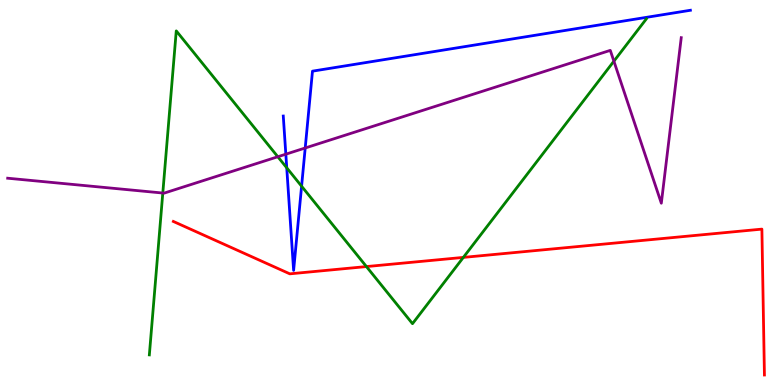[{'lines': ['blue', 'red'], 'intersections': []}, {'lines': ['green', 'red'], 'intersections': [{'x': 4.73, 'y': 3.08}, {'x': 5.98, 'y': 3.31}]}, {'lines': ['purple', 'red'], 'intersections': []}, {'lines': ['blue', 'green'], 'intersections': [{'x': 3.7, 'y': 5.64}, {'x': 3.89, 'y': 5.16}]}, {'lines': ['blue', 'purple'], 'intersections': [{'x': 3.69, 'y': 6.0}, {'x': 3.94, 'y': 6.16}]}, {'lines': ['green', 'purple'], 'intersections': [{'x': 2.1, 'y': 4.99}, {'x': 3.58, 'y': 5.93}, {'x': 7.92, 'y': 8.41}]}]